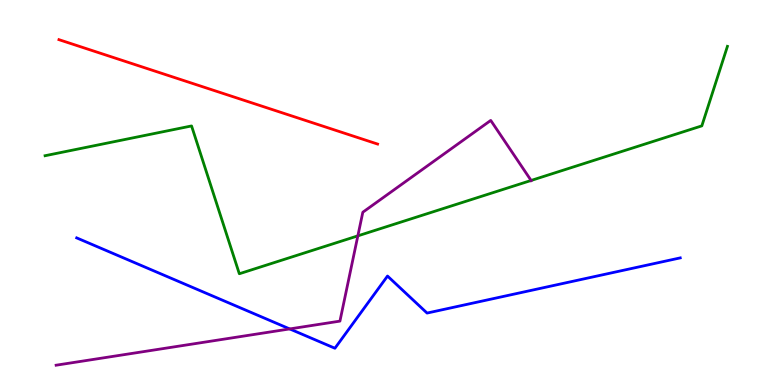[{'lines': ['blue', 'red'], 'intersections': []}, {'lines': ['green', 'red'], 'intersections': []}, {'lines': ['purple', 'red'], 'intersections': []}, {'lines': ['blue', 'green'], 'intersections': []}, {'lines': ['blue', 'purple'], 'intersections': [{'x': 3.74, 'y': 1.46}]}, {'lines': ['green', 'purple'], 'intersections': [{'x': 4.62, 'y': 3.87}, {'x': 6.85, 'y': 5.31}]}]